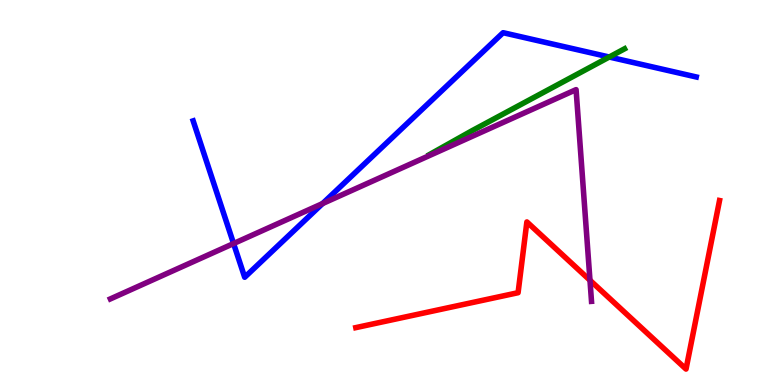[{'lines': ['blue', 'red'], 'intersections': []}, {'lines': ['green', 'red'], 'intersections': []}, {'lines': ['purple', 'red'], 'intersections': [{'x': 7.61, 'y': 2.72}]}, {'lines': ['blue', 'green'], 'intersections': [{'x': 7.86, 'y': 8.52}]}, {'lines': ['blue', 'purple'], 'intersections': [{'x': 3.01, 'y': 3.67}, {'x': 4.16, 'y': 4.71}]}, {'lines': ['green', 'purple'], 'intersections': []}]